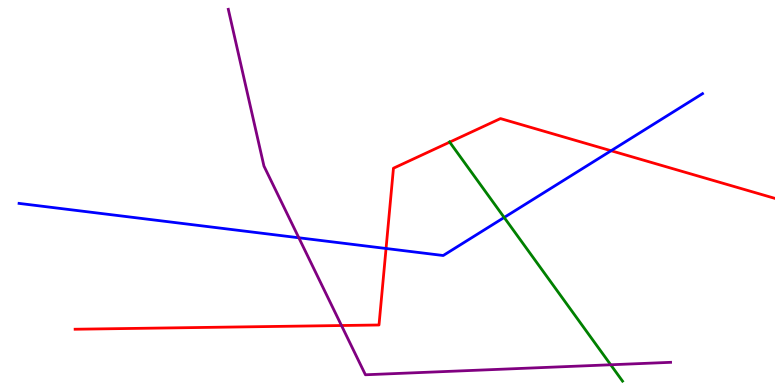[{'lines': ['blue', 'red'], 'intersections': [{'x': 4.98, 'y': 3.55}, {'x': 7.89, 'y': 6.08}]}, {'lines': ['green', 'red'], 'intersections': [{'x': 5.8, 'y': 6.31}]}, {'lines': ['purple', 'red'], 'intersections': [{'x': 4.41, 'y': 1.54}]}, {'lines': ['blue', 'green'], 'intersections': [{'x': 6.51, 'y': 4.35}]}, {'lines': ['blue', 'purple'], 'intersections': [{'x': 3.86, 'y': 3.82}]}, {'lines': ['green', 'purple'], 'intersections': [{'x': 7.88, 'y': 0.525}]}]